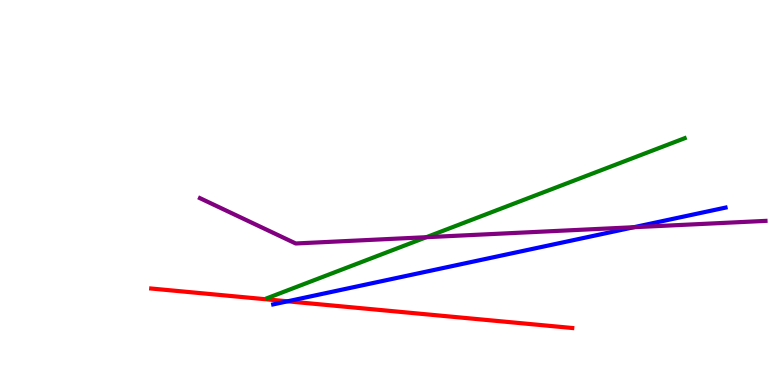[{'lines': ['blue', 'red'], 'intersections': [{'x': 3.71, 'y': 2.17}]}, {'lines': ['green', 'red'], 'intersections': []}, {'lines': ['purple', 'red'], 'intersections': []}, {'lines': ['blue', 'green'], 'intersections': []}, {'lines': ['blue', 'purple'], 'intersections': [{'x': 8.18, 'y': 4.1}]}, {'lines': ['green', 'purple'], 'intersections': [{'x': 5.5, 'y': 3.84}]}]